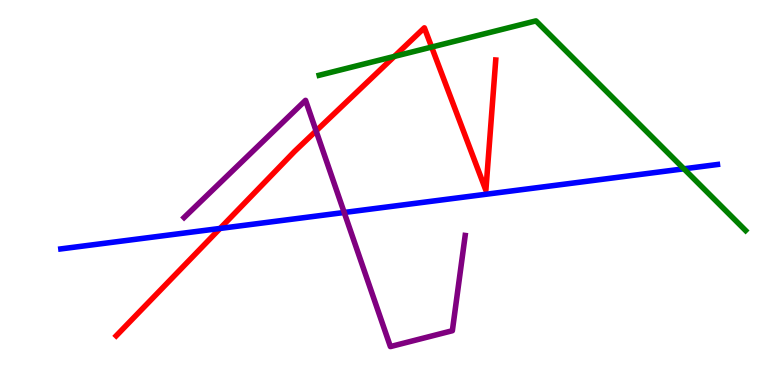[{'lines': ['blue', 'red'], 'intersections': [{'x': 2.84, 'y': 4.07}]}, {'lines': ['green', 'red'], 'intersections': [{'x': 5.09, 'y': 8.53}, {'x': 5.57, 'y': 8.78}]}, {'lines': ['purple', 'red'], 'intersections': [{'x': 4.08, 'y': 6.6}]}, {'lines': ['blue', 'green'], 'intersections': [{'x': 8.82, 'y': 5.62}]}, {'lines': ['blue', 'purple'], 'intersections': [{'x': 4.44, 'y': 4.48}]}, {'lines': ['green', 'purple'], 'intersections': []}]